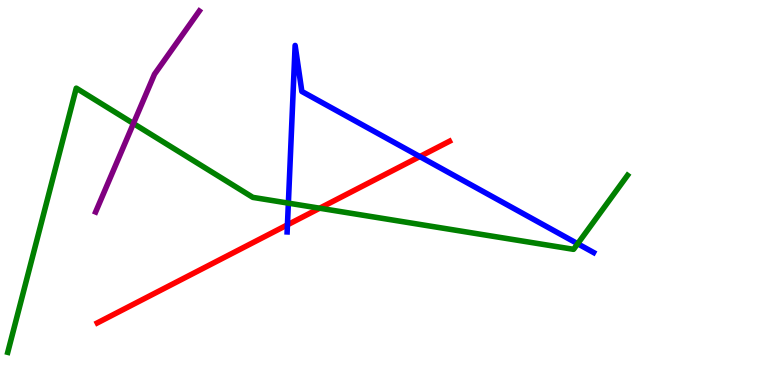[{'lines': ['blue', 'red'], 'intersections': [{'x': 3.71, 'y': 4.16}, {'x': 5.42, 'y': 5.93}]}, {'lines': ['green', 'red'], 'intersections': [{'x': 4.13, 'y': 4.59}]}, {'lines': ['purple', 'red'], 'intersections': []}, {'lines': ['blue', 'green'], 'intersections': [{'x': 3.72, 'y': 4.72}, {'x': 7.45, 'y': 3.67}]}, {'lines': ['blue', 'purple'], 'intersections': []}, {'lines': ['green', 'purple'], 'intersections': [{'x': 1.72, 'y': 6.79}]}]